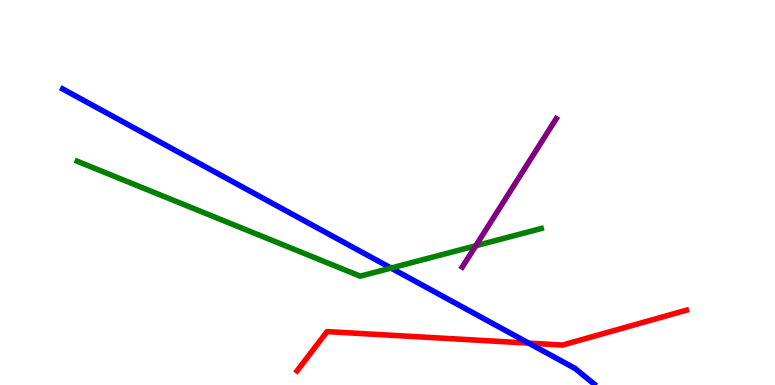[{'lines': ['blue', 'red'], 'intersections': [{'x': 6.82, 'y': 1.09}]}, {'lines': ['green', 'red'], 'intersections': []}, {'lines': ['purple', 'red'], 'intersections': []}, {'lines': ['blue', 'green'], 'intersections': [{'x': 5.05, 'y': 3.04}]}, {'lines': ['blue', 'purple'], 'intersections': []}, {'lines': ['green', 'purple'], 'intersections': [{'x': 6.14, 'y': 3.62}]}]